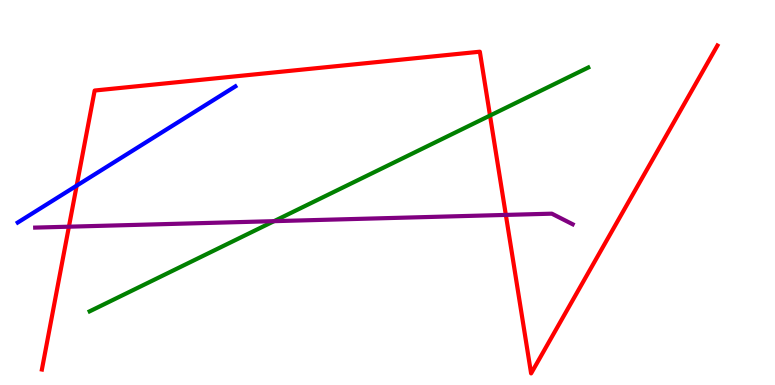[{'lines': ['blue', 'red'], 'intersections': [{'x': 0.989, 'y': 5.18}]}, {'lines': ['green', 'red'], 'intersections': [{'x': 6.32, 'y': 7.0}]}, {'lines': ['purple', 'red'], 'intersections': [{'x': 0.889, 'y': 4.11}, {'x': 6.53, 'y': 4.42}]}, {'lines': ['blue', 'green'], 'intersections': []}, {'lines': ['blue', 'purple'], 'intersections': []}, {'lines': ['green', 'purple'], 'intersections': [{'x': 3.54, 'y': 4.26}]}]